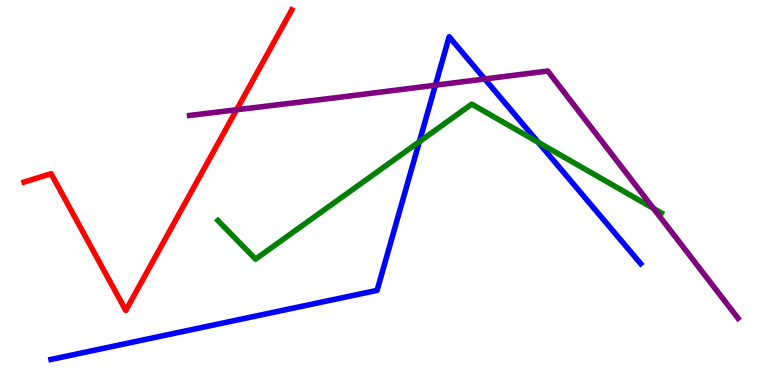[{'lines': ['blue', 'red'], 'intersections': []}, {'lines': ['green', 'red'], 'intersections': []}, {'lines': ['purple', 'red'], 'intersections': [{'x': 3.05, 'y': 7.15}]}, {'lines': ['blue', 'green'], 'intersections': [{'x': 5.41, 'y': 6.32}, {'x': 6.94, 'y': 6.3}]}, {'lines': ['blue', 'purple'], 'intersections': [{'x': 5.62, 'y': 7.79}, {'x': 6.25, 'y': 7.95}]}, {'lines': ['green', 'purple'], 'intersections': [{'x': 8.43, 'y': 4.59}]}]